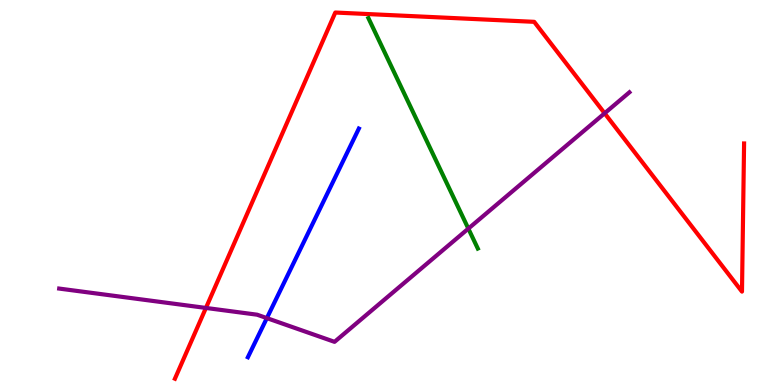[{'lines': ['blue', 'red'], 'intersections': []}, {'lines': ['green', 'red'], 'intersections': []}, {'lines': ['purple', 'red'], 'intersections': [{'x': 2.66, 'y': 2.0}, {'x': 7.8, 'y': 7.06}]}, {'lines': ['blue', 'green'], 'intersections': []}, {'lines': ['blue', 'purple'], 'intersections': [{'x': 3.44, 'y': 1.74}]}, {'lines': ['green', 'purple'], 'intersections': [{'x': 6.04, 'y': 4.06}]}]